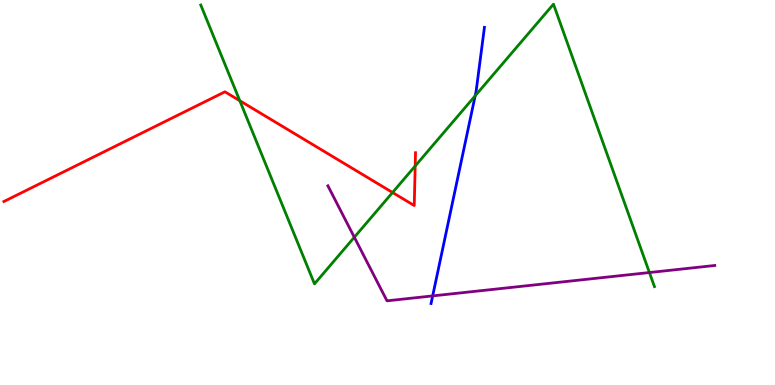[{'lines': ['blue', 'red'], 'intersections': []}, {'lines': ['green', 'red'], 'intersections': [{'x': 3.09, 'y': 7.38}, {'x': 5.07, 'y': 5.0}, {'x': 5.36, 'y': 5.69}]}, {'lines': ['purple', 'red'], 'intersections': []}, {'lines': ['blue', 'green'], 'intersections': [{'x': 6.13, 'y': 7.51}]}, {'lines': ['blue', 'purple'], 'intersections': [{'x': 5.58, 'y': 2.31}]}, {'lines': ['green', 'purple'], 'intersections': [{'x': 4.57, 'y': 3.84}, {'x': 8.38, 'y': 2.92}]}]